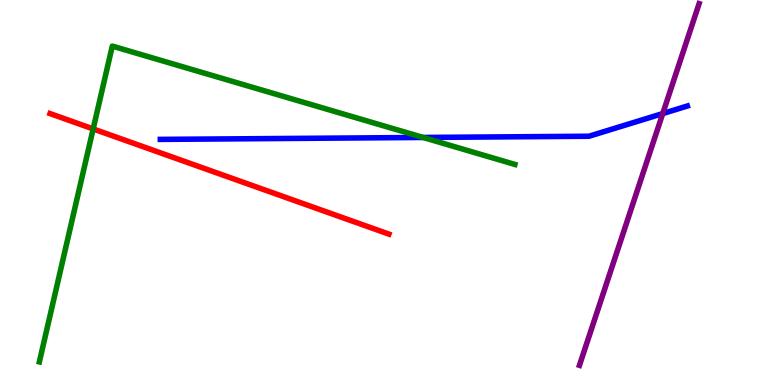[{'lines': ['blue', 'red'], 'intersections': []}, {'lines': ['green', 'red'], 'intersections': [{'x': 1.2, 'y': 6.65}]}, {'lines': ['purple', 'red'], 'intersections': []}, {'lines': ['blue', 'green'], 'intersections': [{'x': 5.46, 'y': 6.43}]}, {'lines': ['blue', 'purple'], 'intersections': [{'x': 8.55, 'y': 7.05}]}, {'lines': ['green', 'purple'], 'intersections': []}]